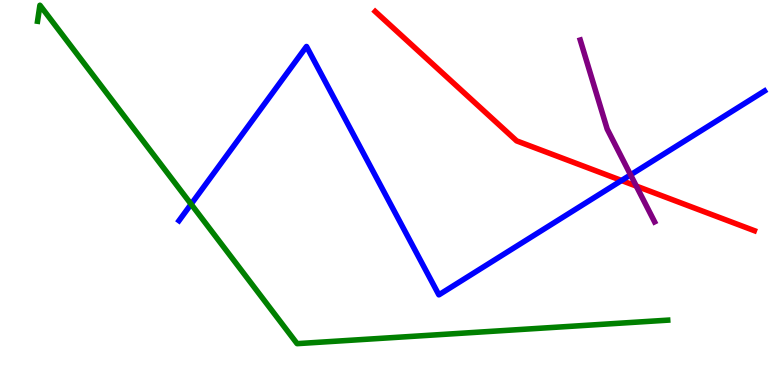[{'lines': ['blue', 'red'], 'intersections': [{'x': 8.02, 'y': 5.31}]}, {'lines': ['green', 'red'], 'intersections': []}, {'lines': ['purple', 'red'], 'intersections': [{'x': 8.21, 'y': 5.17}]}, {'lines': ['blue', 'green'], 'intersections': [{'x': 2.47, 'y': 4.7}]}, {'lines': ['blue', 'purple'], 'intersections': [{'x': 8.14, 'y': 5.46}]}, {'lines': ['green', 'purple'], 'intersections': []}]